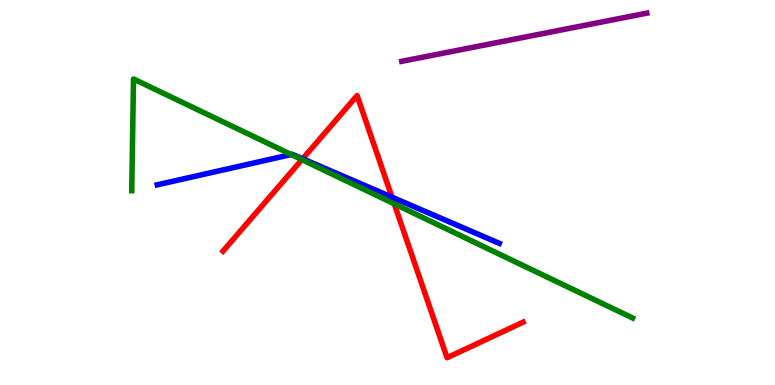[{'lines': ['blue', 'red'], 'intersections': [{'x': 3.91, 'y': 5.88}, {'x': 5.06, 'y': 4.88}]}, {'lines': ['green', 'red'], 'intersections': [{'x': 3.9, 'y': 5.85}, {'x': 5.09, 'y': 4.71}]}, {'lines': ['purple', 'red'], 'intersections': []}, {'lines': ['blue', 'green'], 'intersections': [{'x': 3.76, 'y': 5.99}]}, {'lines': ['blue', 'purple'], 'intersections': []}, {'lines': ['green', 'purple'], 'intersections': []}]